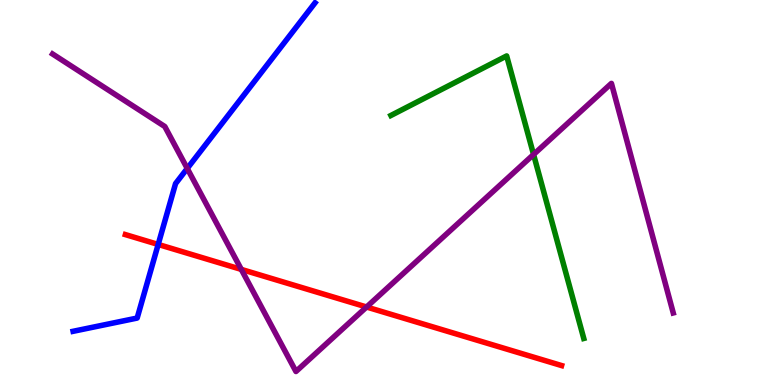[{'lines': ['blue', 'red'], 'intersections': [{'x': 2.04, 'y': 3.65}]}, {'lines': ['green', 'red'], 'intersections': []}, {'lines': ['purple', 'red'], 'intersections': [{'x': 3.11, 'y': 3.0}, {'x': 4.73, 'y': 2.03}]}, {'lines': ['blue', 'green'], 'intersections': []}, {'lines': ['blue', 'purple'], 'intersections': [{'x': 2.42, 'y': 5.62}]}, {'lines': ['green', 'purple'], 'intersections': [{'x': 6.88, 'y': 5.99}]}]